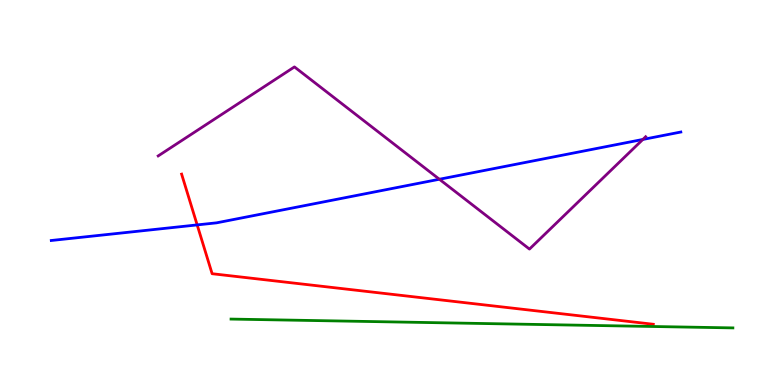[{'lines': ['blue', 'red'], 'intersections': [{'x': 2.54, 'y': 4.16}]}, {'lines': ['green', 'red'], 'intersections': []}, {'lines': ['purple', 'red'], 'intersections': []}, {'lines': ['blue', 'green'], 'intersections': []}, {'lines': ['blue', 'purple'], 'intersections': [{'x': 5.67, 'y': 5.34}, {'x': 8.29, 'y': 6.38}]}, {'lines': ['green', 'purple'], 'intersections': []}]